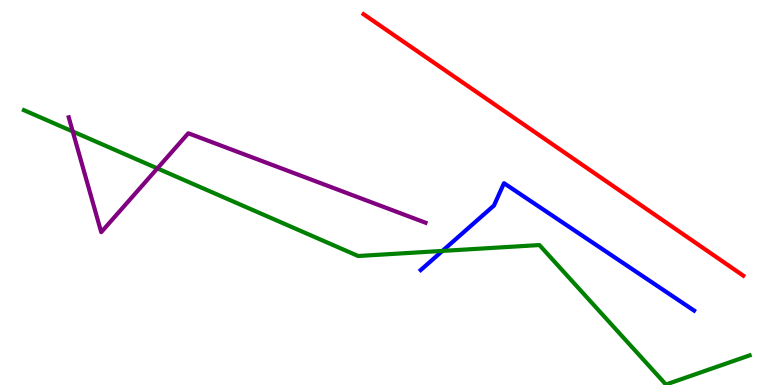[{'lines': ['blue', 'red'], 'intersections': []}, {'lines': ['green', 'red'], 'intersections': []}, {'lines': ['purple', 'red'], 'intersections': []}, {'lines': ['blue', 'green'], 'intersections': [{'x': 5.71, 'y': 3.48}]}, {'lines': ['blue', 'purple'], 'intersections': []}, {'lines': ['green', 'purple'], 'intersections': [{'x': 0.938, 'y': 6.59}, {'x': 2.03, 'y': 5.63}]}]